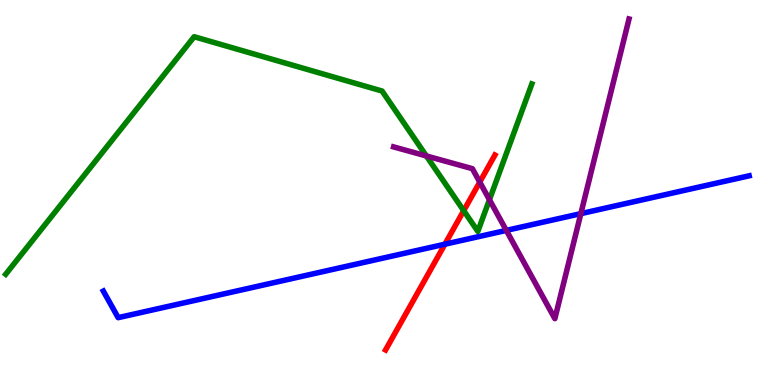[{'lines': ['blue', 'red'], 'intersections': [{'x': 5.74, 'y': 3.66}]}, {'lines': ['green', 'red'], 'intersections': [{'x': 5.98, 'y': 4.53}]}, {'lines': ['purple', 'red'], 'intersections': [{'x': 6.19, 'y': 5.27}]}, {'lines': ['blue', 'green'], 'intersections': []}, {'lines': ['blue', 'purple'], 'intersections': [{'x': 6.53, 'y': 4.02}, {'x': 7.49, 'y': 4.45}]}, {'lines': ['green', 'purple'], 'intersections': [{'x': 5.5, 'y': 5.95}, {'x': 6.32, 'y': 4.81}]}]